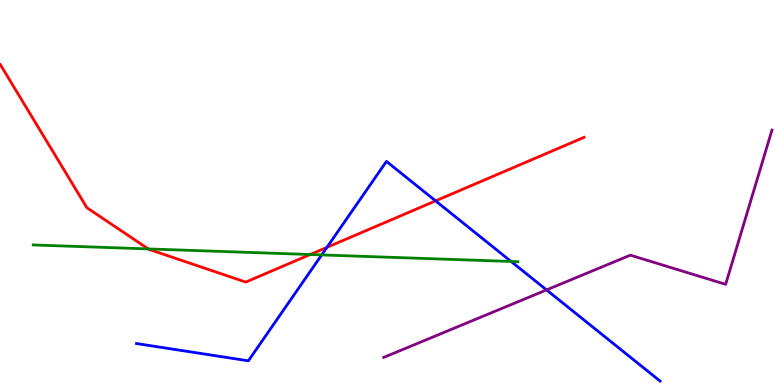[{'lines': ['blue', 'red'], 'intersections': [{'x': 4.22, 'y': 3.58}, {'x': 5.62, 'y': 4.78}]}, {'lines': ['green', 'red'], 'intersections': [{'x': 1.91, 'y': 3.53}, {'x': 4.0, 'y': 3.39}]}, {'lines': ['purple', 'red'], 'intersections': []}, {'lines': ['blue', 'green'], 'intersections': [{'x': 4.15, 'y': 3.38}, {'x': 6.59, 'y': 3.21}]}, {'lines': ['blue', 'purple'], 'intersections': [{'x': 7.05, 'y': 2.47}]}, {'lines': ['green', 'purple'], 'intersections': []}]